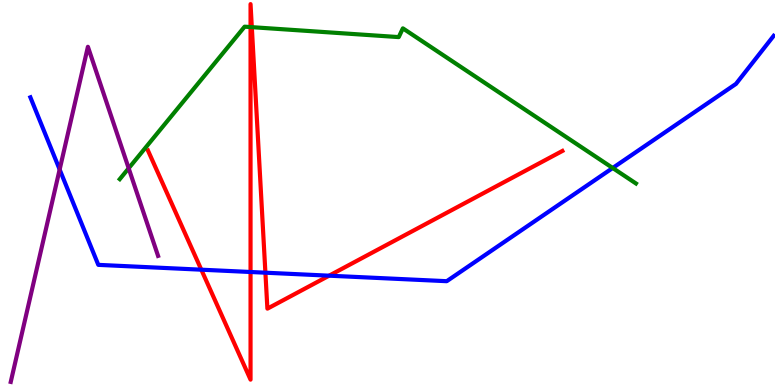[{'lines': ['blue', 'red'], 'intersections': [{'x': 2.6, 'y': 3.0}, {'x': 3.23, 'y': 2.94}, {'x': 3.42, 'y': 2.92}, {'x': 4.25, 'y': 2.84}]}, {'lines': ['green', 'red'], 'intersections': [{'x': 3.23, 'y': 9.3}, {'x': 3.25, 'y': 9.29}]}, {'lines': ['purple', 'red'], 'intersections': []}, {'lines': ['blue', 'green'], 'intersections': [{'x': 7.91, 'y': 5.64}]}, {'lines': ['blue', 'purple'], 'intersections': [{'x': 0.77, 'y': 5.6}]}, {'lines': ['green', 'purple'], 'intersections': [{'x': 1.66, 'y': 5.63}]}]